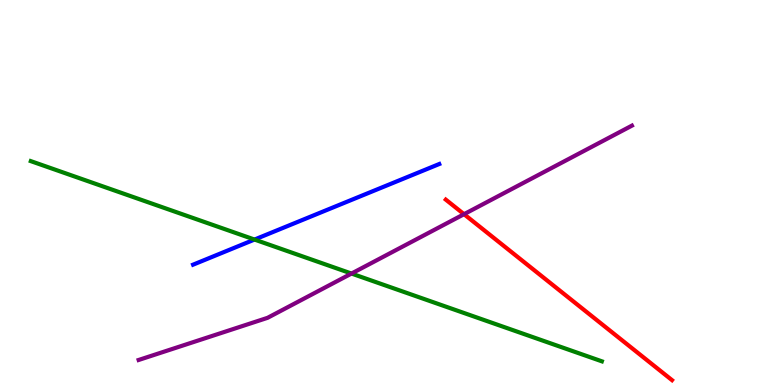[{'lines': ['blue', 'red'], 'intersections': []}, {'lines': ['green', 'red'], 'intersections': []}, {'lines': ['purple', 'red'], 'intersections': [{'x': 5.99, 'y': 4.44}]}, {'lines': ['blue', 'green'], 'intersections': [{'x': 3.28, 'y': 3.78}]}, {'lines': ['blue', 'purple'], 'intersections': []}, {'lines': ['green', 'purple'], 'intersections': [{'x': 4.54, 'y': 2.89}]}]